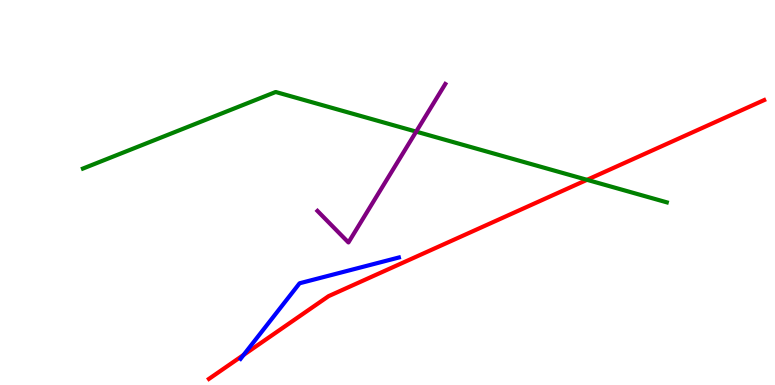[{'lines': ['blue', 'red'], 'intersections': [{'x': 3.14, 'y': 0.782}]}, {'lines': ['green', 'red'], 'intersections': [{'x': 7.57, 'y': 5.33}]}, {'lines': ['purple', 'red'], 'intersections': []}, {'lines': ['blue', 'green'], 'intersections': []}, {'lines': ['blue', 'purple'], 'intersections': []}, {'lines': ['green', 'purple'], 'intersections': [{'x': 5.37, 'y': 6.58}]}]